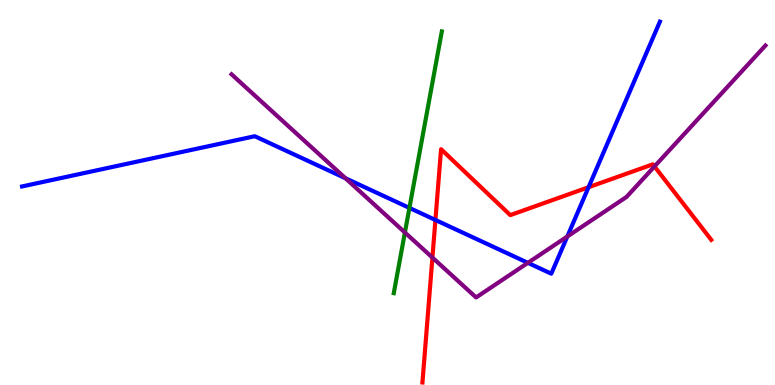[{'lines': ['blue', 'red'], 'intersections': [{'x': 5.62, 'y': 4.29}, {'x': 7.59, 'y': 5.14}]}, {'lines': ['green', 'red'], 'intersections': []}, {'lines': ['purple', 'red'], 'intersections': [{'x': 5.58, 'y': 3.31}, {'x': 8.45, 'y': 5.68}]}, {'lines': ['blue', 'green'], 'intersections': [{'x': 5.28, 'y': 4.6}]}, {'lines': ['blue', 'purple'], 'intersections': [{'x': 4.46, 'y': 5.37}, {'x': 6.81, 'y': 3.17}, {'x': 7.32, 'y': 3.86}]}, {'lines': ['green', 'purple'], 'intersections': [{'x': 5.22, 'y': 3.96}]}]